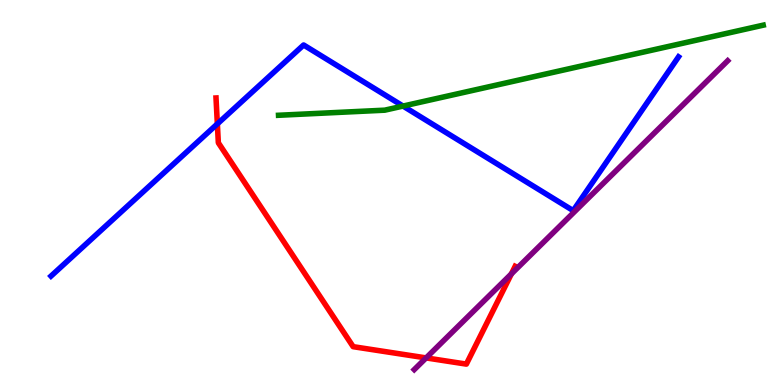[{'lines': ['blue', 'red'], 'intersections': [{'x': 2.8, 'y': 6.78}]}, {'lines': ['green', 'red'], 'intersections': []}, {'lines': ['purple', 'red'], 'intersections': [{'x': 5.5, 'y': 0.704}, {'x': 6.6, 'y': 2.89}]}, {'lines': ['blue', 'green'], 'intersections': [{'x': 5.2, 'y': 7.24}]}, {'lines': ['blue', 'purple'], 'intersections': []}, {'lines': ['green', 'purple'], 'intersections': []}]